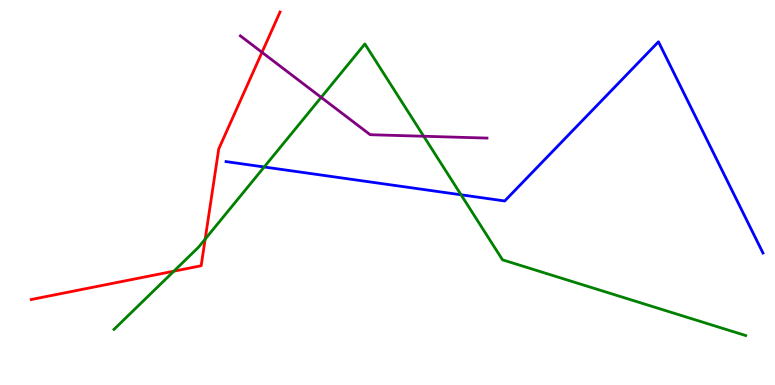[{'lines': ['blue', 'red'], 'intersections': []}, {'lines': ['green', 'red'], 'intersections': [{'x': 2.24, 'y': 2.96}, {'x': 2.65, 'y': 3.79}]}, {'lines': ['purple', 'red'], 'intersections': [{'x': 3.38, 'y': 8.64}]}, {'lines': ['blue', 'green'], 'intersections': [{'x': 3.41, 'y': 5.66}, {'x': 5.95, 'y': 4.94}]}, {'lines': ['blue', 'purple'], 'intersections': []}, {'lines': ['green', 'purple'], 'intersections': [{'x': 4.14, 'y': 7.47}, {'x': 5.47, 'y': 6.46}]}]